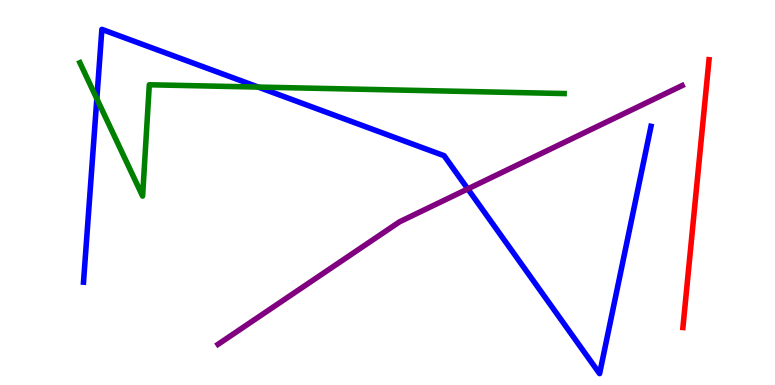[{'lines': ['blue', 'red'], 'intersections': []}, {'lines': ['green', 'red'], 'intersections': []}, {'lines': ['purple', 'red'], 'intersections': []}, {'lines': ['blue', 'green'], 'intersections': [{'x': 1.25, 'y': 7.44}, {'x': 3.33, 'y': 7.74}]}, {'lines': ['blue', 'purple'], 'intersections': [{'x': 6.04, 'y': 5.09}]}, {'lines': ['green', 'purple'], 'intersections': []}]